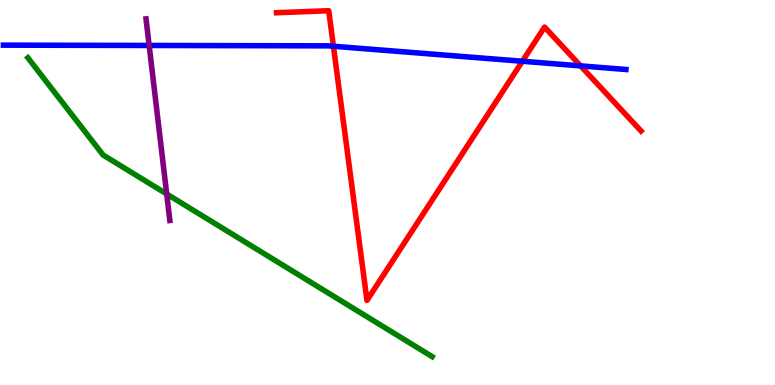[{'lines': ['blue', 'red'], 'intersections': [{'x': 4.3, 'y': 8.8}, {'x': 6.74, 'y': 8.41}, {'x': 7.49, 'y': 8.29}]}, {'lines': ['green', 'red'], 'intersections': []}, {'lines': ['purple', 'red'], 'intersections': []}, {'lines': ['blue', 'green'], 'intersections': []}, {'lines': ['blue', 'purple'], 'intersections': [{'x': 1.92, 'y': 8.82}]}, {'lines': ['green', 'purple'], 'intersections': [{'x': 2.15, 'y': 4.96}]}]